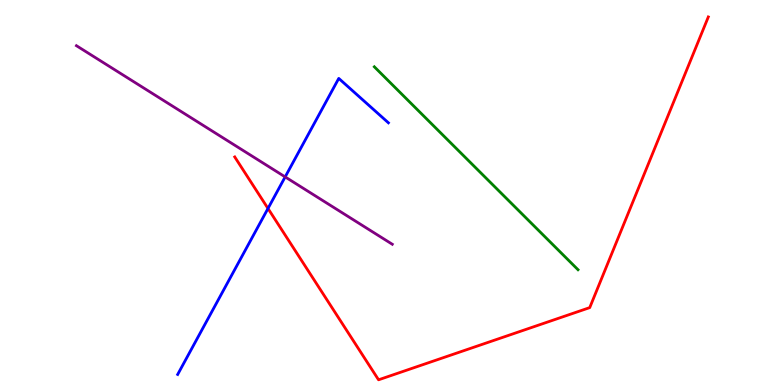[{'lines': ['blue', 'red'], 'intersections': [{'x': 3.46, 'y': 4.59}]}, {'lines': ['green', 'red'], 'intersections': []}, {'lines': ['purple', 'red'], 'intersections': []}, {'lines': ['blue', 'green'], 'intersections': []}, {'lines': ['blue', 'purple'], 'intersections': [{'x': 3.68, 'y': 5.4}]}, {'lines': ['green', 'purple'], 'intersections': []}]